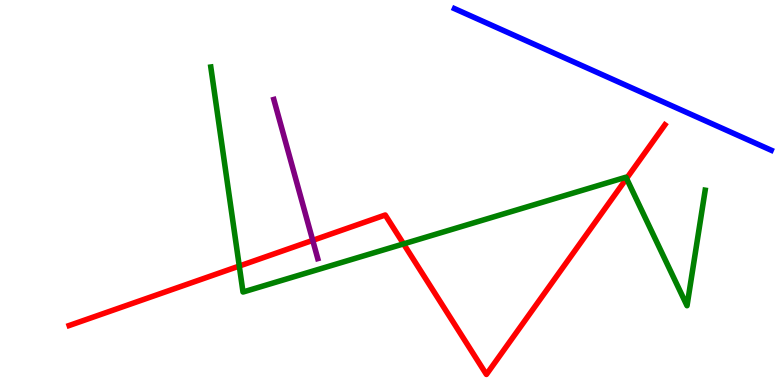[{'lines': ['blue', 'red'], 'intersections': []}, {'lines': ['green', 'red'], 'intersections': [{'x': 3.09, 'y': 3.09}, {'x': 5.21, 'y': 3.67}, {'x': 8.08, 'y': 5.36}]}, {'lines': ['purple', 'red'], 'intersections': [{'x': 4.04, 'y': 3.76}]}, {'lines': ['blue', 'green'], 'intersections': []}, {'lines': ['blue', 'purple'], 'intersections': []}, {'lines': ['green', 'purple'], 'intersections': []}]